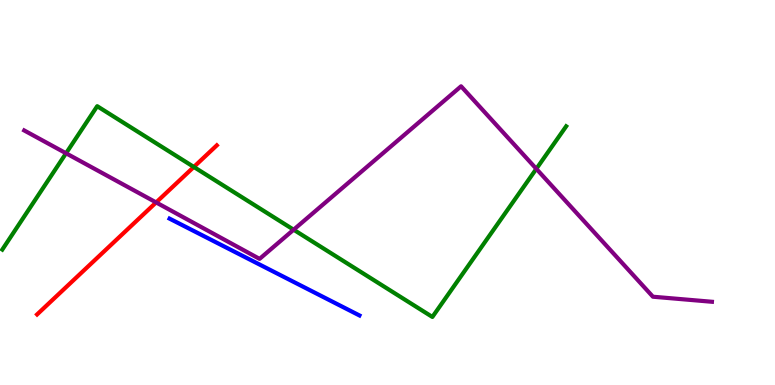[{'lines': ['blue', 'red'], 'intersections': []}, {'lines': ['green', 'red'], 'intersections': [{'x': 2.5, 'y': 5.66}]}, {'lines': ['purple', 'red'], 'intersections': [{'x': 2.01, 'y': 4.74}]}, {'lines': ['blue', 'green'], 'intersections': []}, {'lines': ['blue', 'purple'], 'intersections': []}, {'lines': ['green', 'purple'], 'intersections': [{'x': 0.852, 'y': 6.02}, {'x': 3.79, 'y': 4.03}, {'x': 6.92, 'y': 5.61}]}]